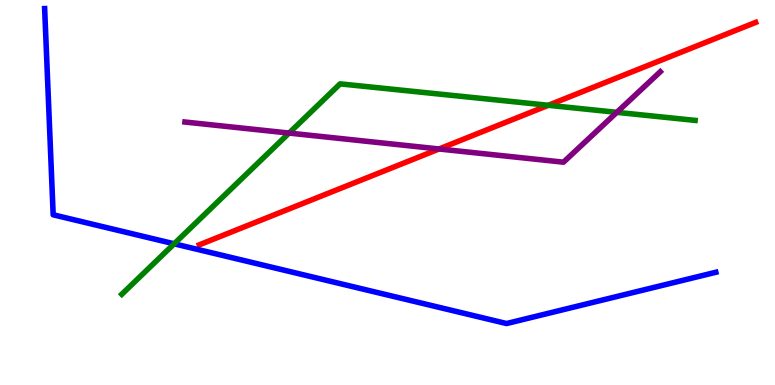[{'lines': ['blue', 'red'], 'intersections': []}, {'lines': ['green', 'red'], 'intersections': [{'x': 7.08, 'y': 7.27}]}, {'lines': ['purple', 'red'], 'intersections': [{'x': 5.66, 'y': 6.13}]}, {'lines': ['blue', 'green'], 'intersections': [{'x': 2.25, 'y': 3.67}]}, {'lines': ['blue', 'purple'], 'intersections': []}, {'lines': ['green', 'purple'], 'intersections': [{'x': 3.73, 'y': 6.54}, {'x': 7.96, 'y': 7.08}]}]